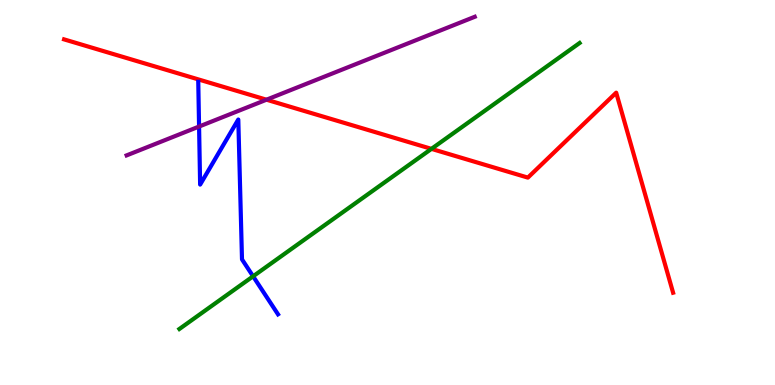[{'lines': ['blue', 'red'], 'intersections': []}, {'lines': ['green', 'red'], 'intersections': [{'x': 5.57, 'y': 6.13}]}, {'lines': ['purple', 'red'], 'intersections': [{'x': 3.44, 'y': 7.41}]}, {'lines': ['blue', 'green'], 'intersections': [{'x': 3.27, 'y': 2.82}]}, {'lines': ['blue', 'purple'], 'intersections': [{'x': 2.57, 'y': 6.71}]}, {'lines': ['green', 'purple'], 'intersections': []}]